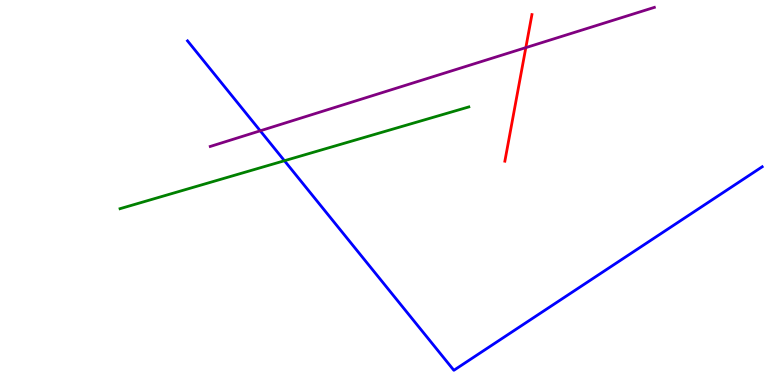[{'lines': ['blue', 'red'], 'intersections': []}, {'lines': ['green', 'red'], 'intersections': []}, {'lines': ['purple', 'red'], 'intersections': [{'x': 6.78, 'y': 8.76}]}, {'lines': ['blue', 'green'], 'intersections': [{'x': 3.67, 'y': 5.83}]}, {'lines': ['blue', 'purple'], 'intersections': [{'x': 3.36, 'y': 6.6}]}, {'lines': ['green', 'purple'], 'intersections': []}]